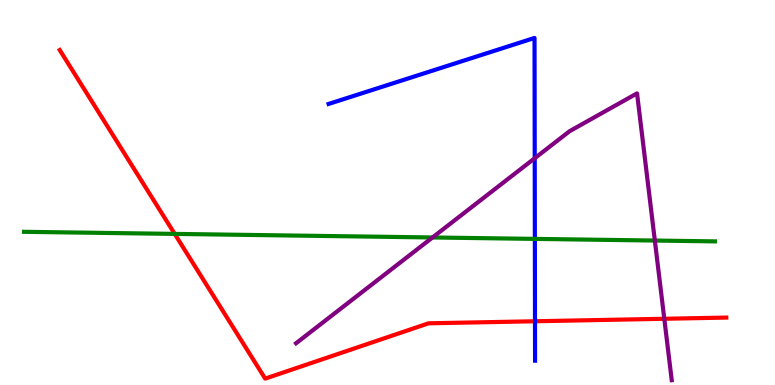[{'lines': ['blue', 'red'], 'intersections': [{'x': 6.9, 'y': 1.66}]}, {'lines': ['green', 'red'], 'intersections': [{'x': 2.25, 'y': 3.92}]}, {'lines': ['purple', 'red'], 'intersections': [{'x': 8.57, 'y': 1.72}]}, {'lines': ['blue', 'green'], 'intersections': [{'x': 6.9, 'y': 3.8}]}, {'lines': ['blue', 'purple'], 'intersections': [{'x': 6.9, 'y': 5.89}]}, {'lines': ['green', 'purple'], 'intersections': [{'x': 5.58, 'y': 3.83}, {'x': 8.45, 'y': 3.75}]}]